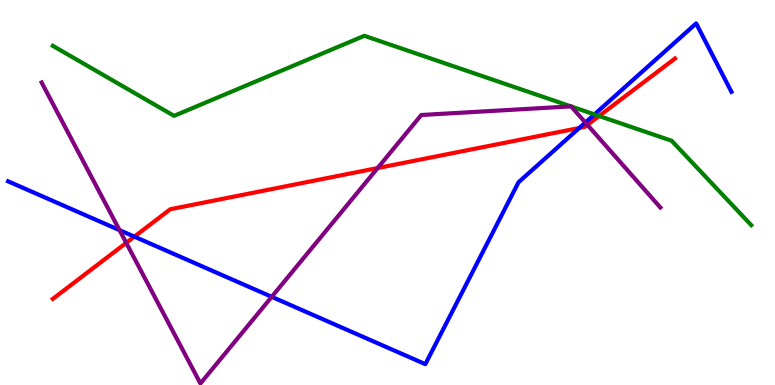[{'lines': ['blue', 'red'], 'intersections': [{'x': 1.73, 'y': 3.85}, {'x': 7.47, 'y': 6.68}]}, {'lines': ['green', 'red'], 'intersections': [{'x': 7.73, 'y': 6.99}]}, {'lines': ['purple', 'red'], 'intersections': [{'x': 1.63, 'y': 3.69}, {'x': 4.87, 'y': 5.63}, {'x': 7.58, 'y': 6.76}]}, {'lines': ['blue', 'green'], 'intersections': [{'x': 7.67, 'y': 7.03}]}, {'lines': ['blue', 'purple'], 'intersections': [{'x': 1.54, 'y': 4.02}, {'x': 3.51, 'y': 2.29}, {'x': 7.55, 'y': 6.82}]}, {'lines': ['green', 'purple'], 'intersections': [{'x': 7.37, 'y': 7.24}, {'x': 7.37, 'y': 7.24}]}]